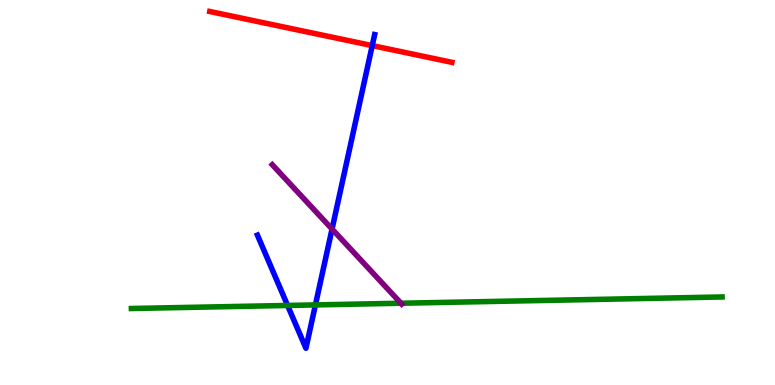[{'lines': ['blue', 'red'], 'intersections': [{'x': 4.8, 'y': 8.82}]}, {'lines': ['green', 'red'], 'intersections': []}, {'lines': ['purple', 'red'], 'intersections': []}, {'lines': ['blue', 'green'], 'intersections': [{'x': 3.71, 'y': 2.07}, {'x': 4.07, 'y': 2.08}]}, {'lines': ['blue', 'purple'], 'intersections': [{'x': 4.28, 'y': 4.05}]}, {'lines': ['green', 'purple'], 'intersections': [{'x': 5.17, 'y': 2.12}]}]